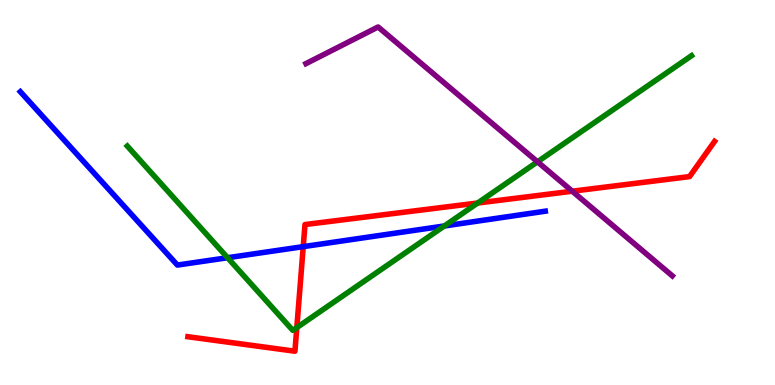[{'lines': ['blue', 'red'], 'intersections': [{'x': 3.91, 'y': 3.59}]}, {'lines': ['green', 'red'], 'intersections': [{'x': 3.83, 'y': 1.49}, {'x': 6.16, 'y': 4.73}]}, {'lines': ['purple', 'red'], 'intersections': [{'x': 7.38, 'y': 5.03}]}, {'lines': ['blue', 'green'], 'intersections': [{'x': 2.94, 'y': 3.31}, {'x': 5.73, 'y': 4.13}]}, {'lines': ['blue', 'purple'], 'intersections': []}, {'lines': ['green', 'purple'], 'intersections': [{'x': 6.94, 'y': 5.8}]}]